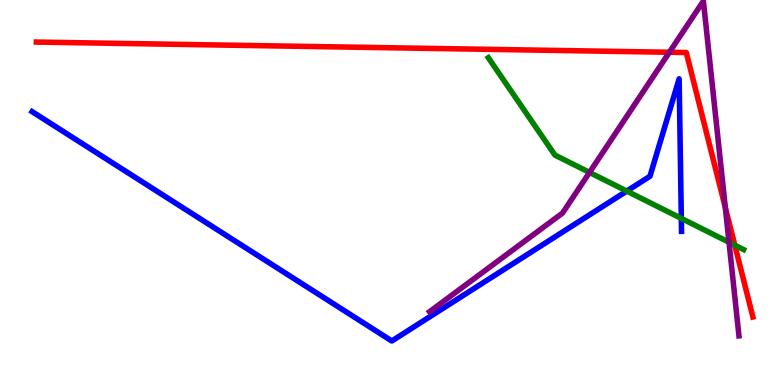[{'lines': ['blue', 'red'], 'intersections': []}, {'lines': ['green', 'red'], 'intersections': [{'x': 9.48, 'y': 3.63}]}, {'lines': ['purple', 'red'], 'intersections': [{'x': 8.64, 'y': 8.64}, {'x': 9.36, 'y': 4.61}]}, {'lines': ['blue', 'green'], 'intersections': [{'x': 8.09, 'y': 5.04}, {'x': 8.79, 'y': 4.33}]}, {'lines': ['blue', 'purple'], 'intersections': []}, {'lines': ['green', 'purple'], 'intersections': [{'x': 7.61, 'y': 5.52}, {'x': 9.41, 'y': 3.71}]}]